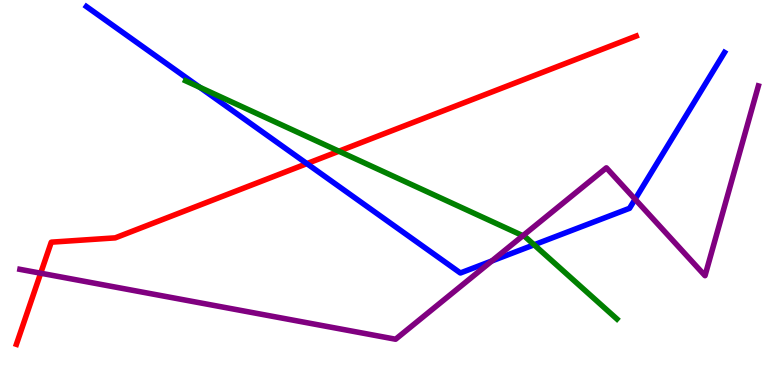[{'lines': ['blue', 'red'], 'intersections': [{'x': 3.96, 'y': 5.75}]}, {'lines': ['green', 'red'], 'intersections': [{'x': 4.37, 'y': 6.07}]}, {'lines': ['purple', 'red'], 'intersections': [{'x': 0.525, 'y': 2.9}]}, {'lines': ['blue', 'green'], 'intersections': [{'x': 2.58, 'y': 7.73}, {'x': 6.89, 'y': 3.64}]}, {'lines': ['blue', 'purple'], 'intersections': [{'x': 6.35, 'y': 3.22}, {'x': 8.19, 'y': 4.83}]}, {'lines': ['green', 'purple'], 'intersections': [{'x': 6.75, 'y': 3.88}]}]